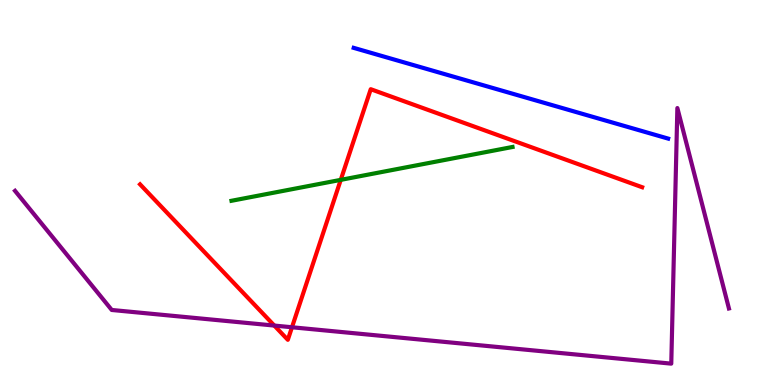[{'lines': ['blue', 'red'], 'intersections': []}, {'lines': ['green', 'red'], 'intersections': [{'x': 4.4, 'y': 5.33}]}, {'lines': ['purple', 'red'], 'intersections': [{'x': 3.54, 'y': 1.54}, {'x': 3.77, 'y': 1.5}]}, {'lines': ['blue', 'green'], 'intersections': []}, {'lines': ['blue', 'purple'], 'intersections': []}, {'lines': ['green', 'purple'], 'intersections': []}]